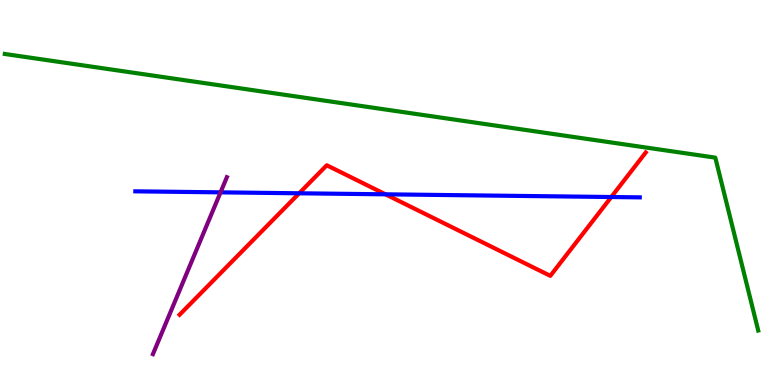[{'lines': ['blue', 'red'], 'intersections': [{'x': 3.86, 'y': 4.98}, {'x': 4.97, 'y': 4.95}, {'x': 7.89, 'y': 4.88}]}, {'lines': ['green', 'red'], 'intersections': []}, {'lines': ['purple', 'red'], 'intersections': []}, {'lines': ['blue', 'green'], 'intersections': []}, {'lines': ['blue', 'purple'], 'intersections': [{'x': 2.85, 'y': 5.0}]}, {'lines': ['green', 'purple'], 'intersections': []}]